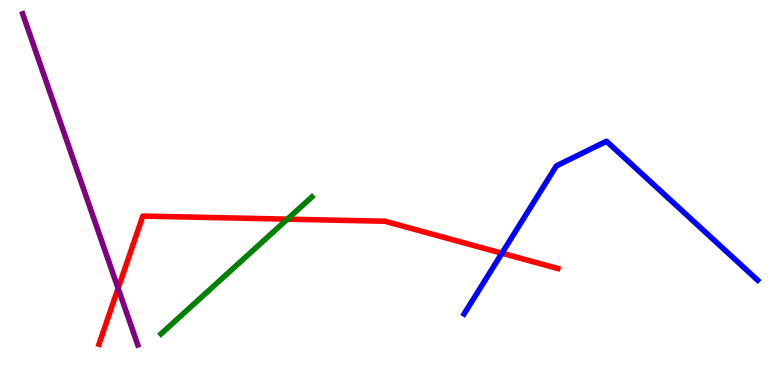[{'lines': ['blue', 'red'], 'intersections': [{'x': 6.48, 'y': 3.42}]}, {'lines': ['green', 'red'], 'intersections': [{'x': 3.71, 'y': 4.31}]}, {'lines': ['purple', 'red'], 'intersections': [{'x': 1.52, 'y': 2.51}]}, {'lines': ['blue', 'green'], 'intersections': []}, {'lines': ['blue', 'purple'], 'intersections': []}, {'lines': ['green', 'purple'], 'intersections': []}]